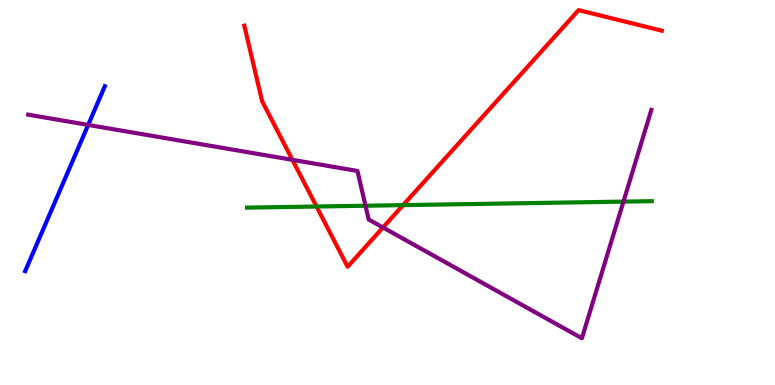[{'lines': ['blue', 'red'], 'intersections': []}, {'lines': ['green', 'red'], 'intersections': [{'x': 4.08, 'y': 4.64}, {'x': 5.2, 'y': 4.67}]}, {'lines': ['purple', 'red'], 'intersections': [{'x': 3.77, 'y': 5.85}, {'x': 4.94, 'y': 4.09}]}, {'lines': ['blue', 'green'], 'intersections': []}, {'lines': ['blue', 'purple'], 'intersections': [{'x': 1.14, 'y': 6.76}]}, {'lines': ['green', 'purple'], 'intersections': [{'x': 4.72, 'y': 4.66}, {'x': 8.04, 'y': 4.76}]}]